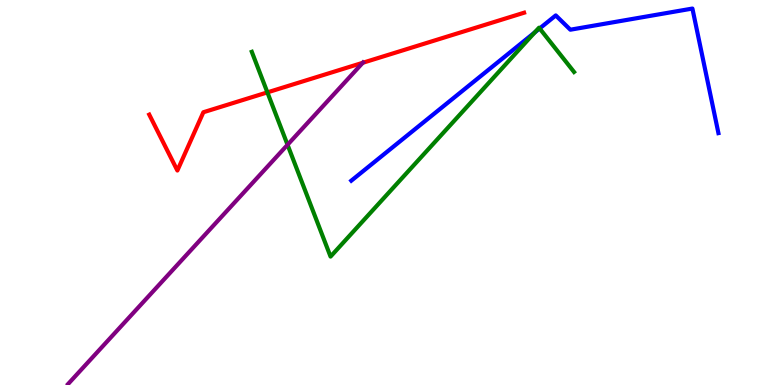[{'lines': ['blue', 'red'], 'intersections': []}, {'lines': ['green', 'red'], 'intersections': [{'x': 3.45, 'y': 7.6}]}, {'lines': ['purple', 'red'], 'intersections': [{'x': 4.68, 'y': 8.37}]}, {'lines': ['blue', 'green'], 'intersections': [{'x': 6.9, 'y': 9.16}, {'x': 6.96, 'y': 9.26}]}, {'lines': ['blue', 'purple'], 'intersections': []}, {'lines': ['green', 'purple'], 'intersections': [{'x': 3.71, 'y': 6.24}]}]